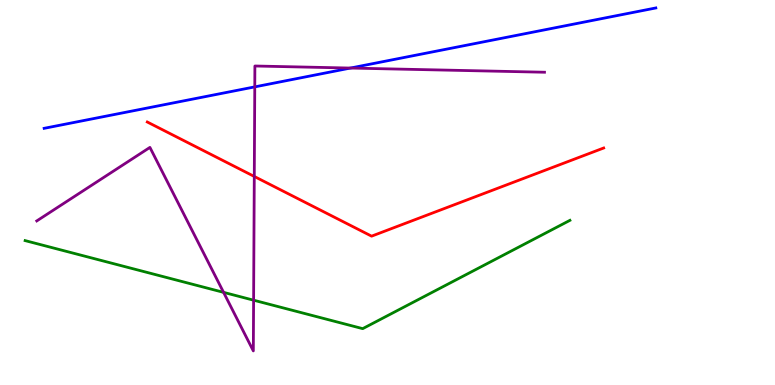[{'lines': ['blue', 'red'], 'intersections': []}, {'lines': ['green', 'red'], 'intersections': []}, {'lines': ['purple', 'red'], 'intersections': [{'x': 3.28, 'y': 5.42}]}, {'lines': ['blue', 'green'], 'intersections': []}, {'lines': ['blue', 'purple'], 'intersections': [{'x': 3.29, 'y': 7.74}, {'x': 4.52, 'y': 8.23}]}, {'lines': ['green', 'purple'], 'intersections': [{'x': 2.88, 'y': 2.41}, {'x': 3.27, 'y': 2.2}]}]